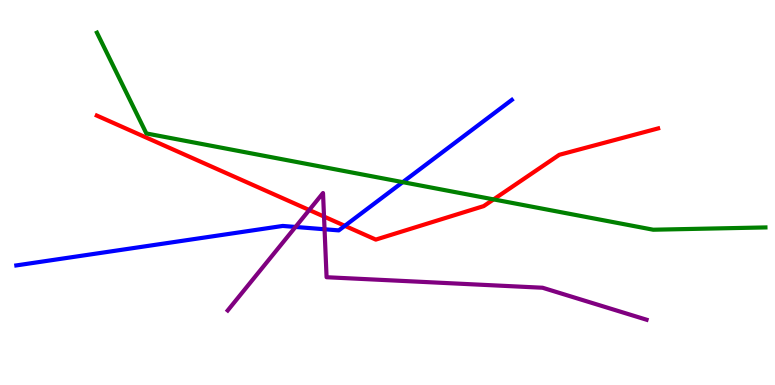[{'lines': ['blue', 'red'], 'intersections': [{'x': 4.45, 'y': 4.13}]}, {'lines': ['green', 'red'], 'intersections': [{'x': 6.37, 'y': 4.82}]}, {'lines': ['purple', 'red'], 'intersections': [{'x': 3.99, 'y': 4.55}, {'x': 4.18, 'y': 4.37}]}, {'lines': ['blue', 'green'], 'intersections': [{'x': 5.2, 'y': 5.27}]}, {'lines': ['blue', 'purple'], 'intersections': [{'x': 3.81, 'y': 4.11}, {'x': 4.19, 'y': 4.05}]}, {'lines': ['green', 'purple'], 'intersections': []}]